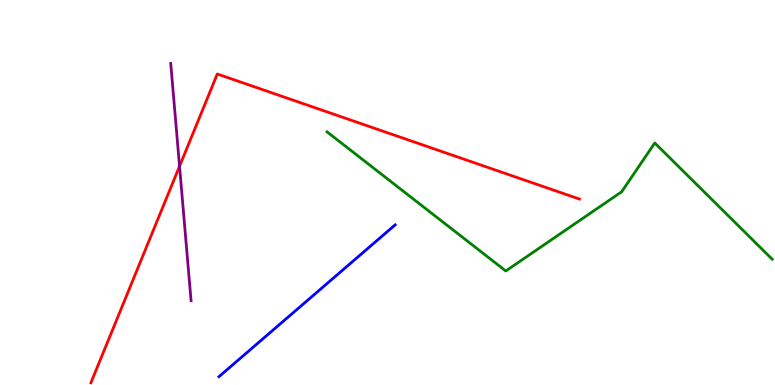[{'lines': ['blue', 'red'], 'intersections': []}, {'lines': ['green', 'red'], 'intersections': []}, {'lines': ['purple', 'red'], 'intersections': [{'x': 2.32, 'y': 5.68}]}, {'lines': ['blue', 'green'], 'intersections': []}, {'lines': ['blue', 'purple'], 'intersections': []}, {'lines': ['green', 'purple'], 'intersections': []}]